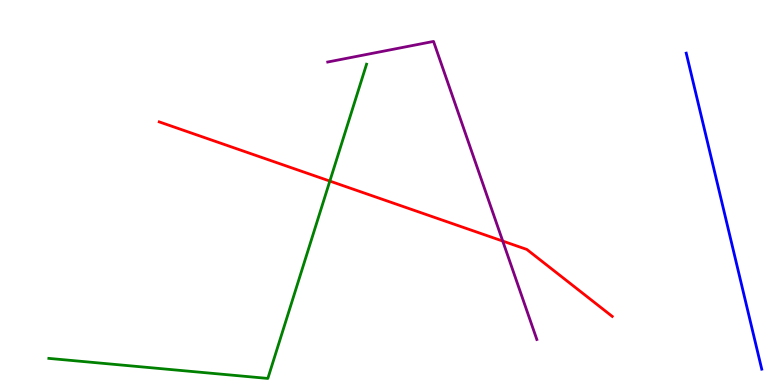[{'lines': ['blue', 'red'], 'intersections': []}, {'lines': ['green', 'red'], 'intersections': [{'x': 4.26, 'y': 5.3}]}, {'lines': ['purple', 'red'], 'intersections': [{'x': 6.49, 'y': 3.74}]}, {'lines': ['blue', 'green'], 'intersections': []}, {'lines': ['blue', 'purple'], 'intersections': []}, {'lines': ['green', 'purple'], 'intersections': []}]